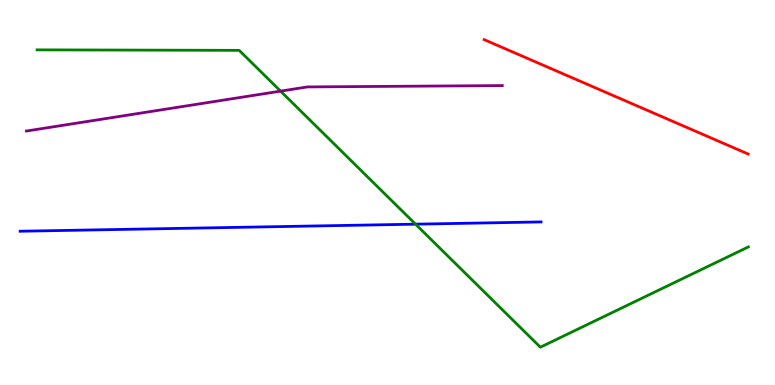[{'lines': ['blue', 'red'], 'intersections': []}, {'lines': ['green', 'red'], 'intersections': []}, {'lines': ['purple', 'red'], 'intersections': []}, {'lines': ['blue', 'green'], 'intersections': [{'x': 5.36, 'y': 4.18}]}, {'lines': ['blue', 'purple'], 'intersections': []}, {'lines': ['green', 'purple'], 'intersections': [{'x': 3.62, 'y': 7.63}]}]